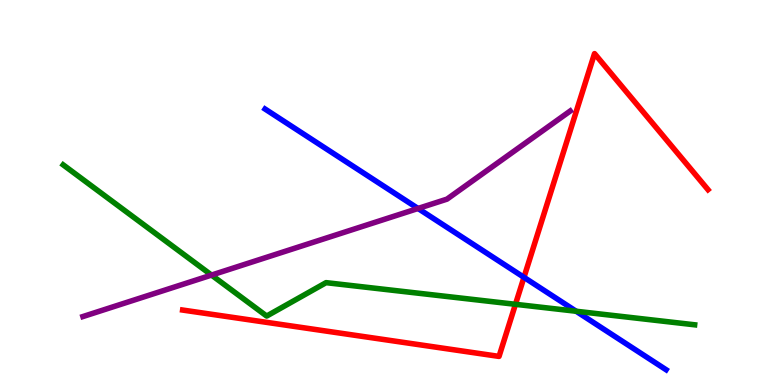[{'lines': ['blue', 'red'], 'intersections': [{'x': 6.76, 'y': 2.8}]}, {'lines': ['green', 'red'], 'intersections': [{'x': 6.65, 'y': 2.1}]}, {'lines': ['purple', 'red'], 'intersections': []}, {'lines': ['blue', 'green'], 'intersections': [{'x': 7.43, 'y': 1.92}]}, {'lines': ['blue', 'purple'], 'intersections': [{'x': 5.39, 'y': 4.59}]}, {'lines': ['green', 'purple'], 'intersections': [{'x': 2.73, 'y': 2.86}]}]